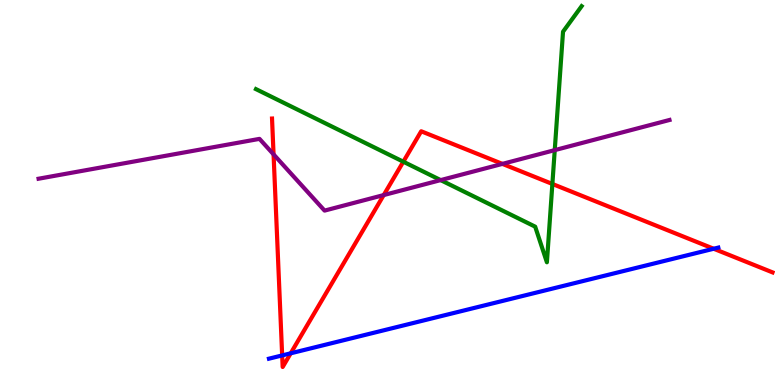[{'lines': ['blue', 'red'], 'intersections': [{'x': 3.64, 'y': 0.768}, {'x': 3.75, 'y': 0.823}, {'x': 9.21, 'y': 3.54}]}, {'lines': ['green', 'red'], 'intersections': [{'x': 5.2, 'y': 5.8}, {'x': 7.13, 'y': 5.22}]}, {'lines': ['purple', 'red'], 'intersections': [{'x': 3.53, 'y': 5.99}, {'x': 4.95, 'y': 4.93}, {'x': 6.48, 'y': 5.74}]}, {'lines': ['blue', 'green'], 'intersections': []}, {'lines': ['blue', 'purple'], 'intersections': []}, {'lines': ['green', 'purple'], 'intersections': [{'x': 5.69, 'y': 5.32}, {'x': 7.16, 'y': 6.1}]}]